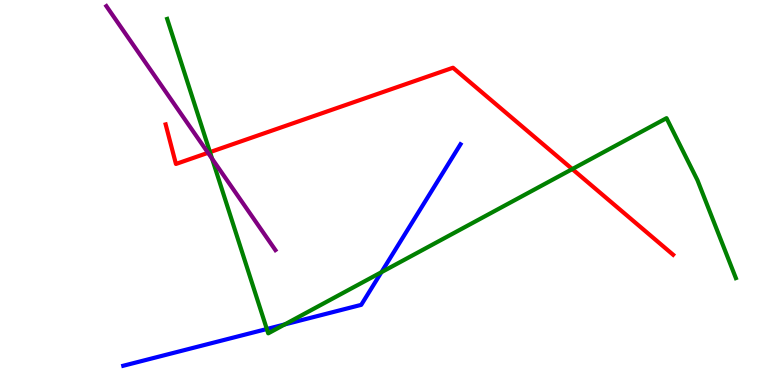[{'lines': ['blue', 'red'], 'intersections': []}, {'lines': ['green', 'red'], 'intersections': [{'x': 2.71, 'y': 6.05}, {'x': 7.38, 'y': 5.61}]}, {'lines': ['purple', 'red'], 'intersections': [{'x': 2.68, 'y': 6.03}]}, {'lines': ['blue', 'green'], 'intersections': [{'x': 3.44, 'y': 1.45}, {'x': 3.67, 'y': 1.57}, {'x': 4.92, 'y': 2.93}]}, {'lines': ['blue', 'purple'], 'intersections': []}, {'lines': ['green', 'purple'], 'intersections': [{'x': 2.74, 'y': 5.88}]}]